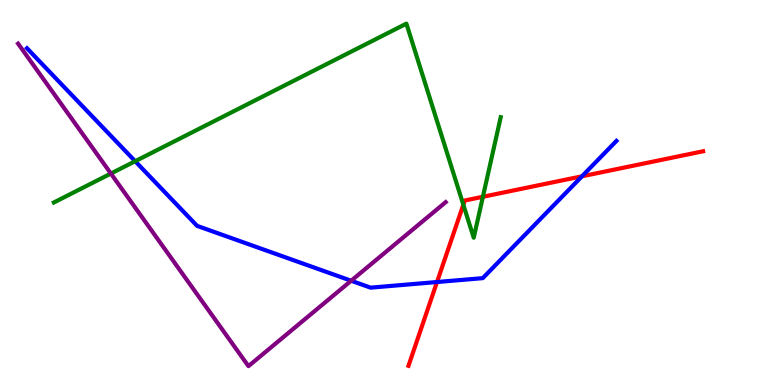[{'lines': ['blue', 'red'], 'intersections': [{'x': 5.64, 'y': 2.67}, {'x': 7.51, 'y': 5.42}]}, {'lines': ['green', 'red'], 'intersections': [{'x': 5.98, 'y': 4.68}, {'x': 6.23, 'y': 4.89}]}, {'lines': ['purple', 'red'], 'intersections': []}, {'lines': ['blue', 'green'], 'intersections': [{'x': 1.74, 'y': 5.81}]}, {'lines': ['blue', 'purple'], 'intersections': [{'x': 4.53, 'y': 2.71}]}, {'lines': ['green', 'purple'], 'intersections': [{'x': 1.43, 'y': 5.49}]}]